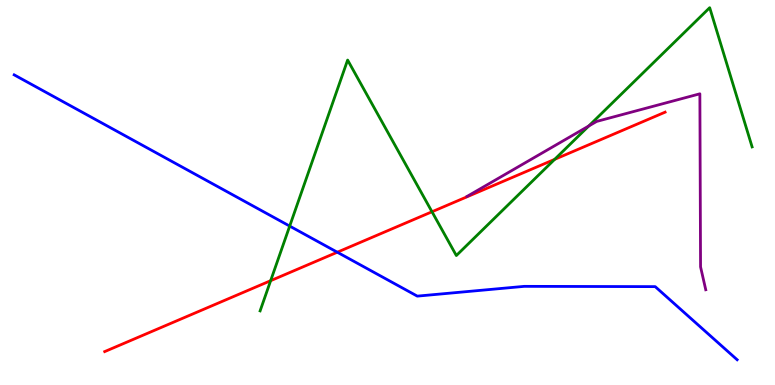[{'lines': ['blue', 'red'], 'intersections': [{'x': 4.35, 'y': 3.45}]}, {'lines': ['green', 'red'], 'intersections': [{'x': 3.49, 'y': 2.71}, {'x': 5.57, 'y': 4.5}, {'x': 7.16, 'y': 5.86}]}, {'lines': ['purple', 'red'], 'intersections': []}, {'lines': ['blue', 'green'], 'intersections': [{'x': 3.74, 'y': 4.13}]}, {'lines': ['blue', 'purple'], 'intersections': []}, {'lines': ['green', 'purple'], 'intersections': [{'x': 7.6, 'y': 6.73}]}]